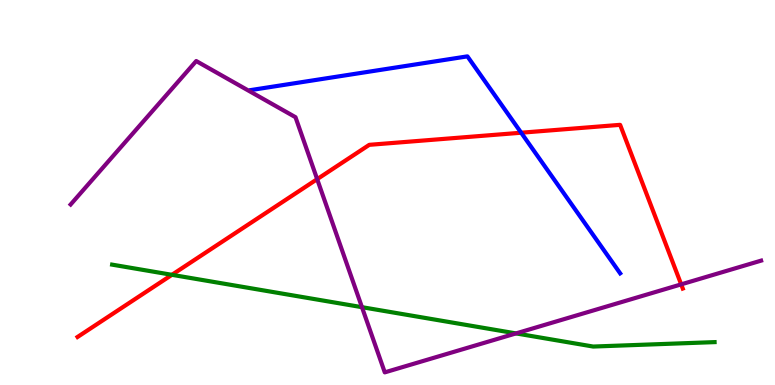[{'lines': ['blue', 'red'], 'intersections': [{'x': 6.72, 'y': 6.55}]}, {'lines': ['green', 'red'], 'intersections': [{'x': 2.22, 'y': 2.86}]}, {'lines': ['purple', 'red'], 'intersections': [{'x': 4.09, 'y': 5.35}, {'x': 8.79, 'y': 2.61}]}, {'lines': ['blue', 'green'], 'intersections': []}, {'lines': ['blue', 'purple'], 'intersections': []}, {'lines': ['green', 'purple'], 'intersections': [{'x': 4.67, 'y': 2.02}, {'x': 6.66, 'y': 1.34}]}]